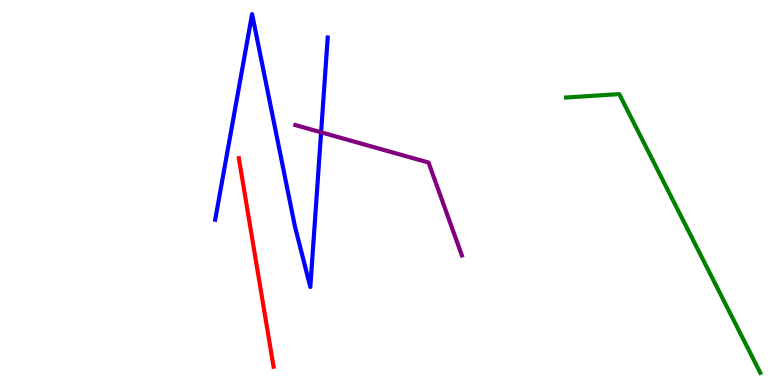[{'lines': ['blue', 'red'], 'intersections': []}, {'lines': ['green', 'red'], 'intersections': []}, {'lines': ['purple', 'red'], 'intersections': []}, {'lines': ['blue', 'green'], 'intersections': []}, {'lines': ['blue', 'purple'], 'intersections': [{'x': 4.14, 'y': 6.56}]}, {'lines': ['green', 'purple'], 'intersections': []}]